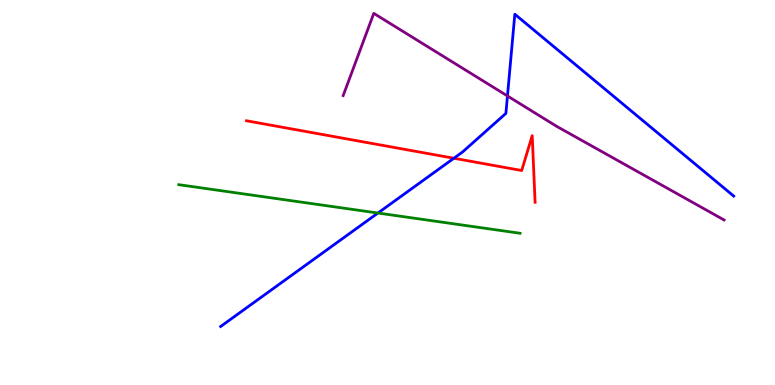[{'lines': ['blue', 'red'], 'intersections': [{'x': 5.86, 'y': 5.89}]}, {'lines': ['green', 'red'], 'intersections': []}, {'lines': ['purple', 'red'], 'intersections': []}, {'lines': ['blue', 'green'], 'intersections': [{'x': 4.88, 'y': 4.47}]}, {'lines': ['blue', 'purple'], 'intersections': [{'x': 6.55, 'y': 7.51}]}, {'lines': ['green', 'purple'], 'intersections': []}]